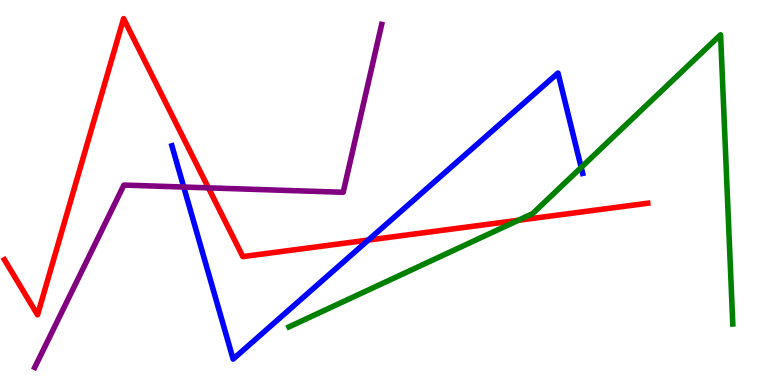[{'lines': ['blue', 'red'], 'intersections': [{'x': 4.75, 'y': 3.76}]}, {'lines': ['green', 'red'], 'intersections': [{'x': 6.69, 'y': 4.28}]}, {'lines': ['purple', 'red'], 'intersections': [{'x': 2.69, 'y': 5.12}]}, {'lines': ['blue', 'green'], 'intersections': [{'x': 7.5, 'y': 5.65}]}, {'lines': ['blue', 'purple'], 'intersections': [{'x': 2.37, 'y': 5.14}]}, {'lines': ['green', 'purple'], 'intersections': []}]